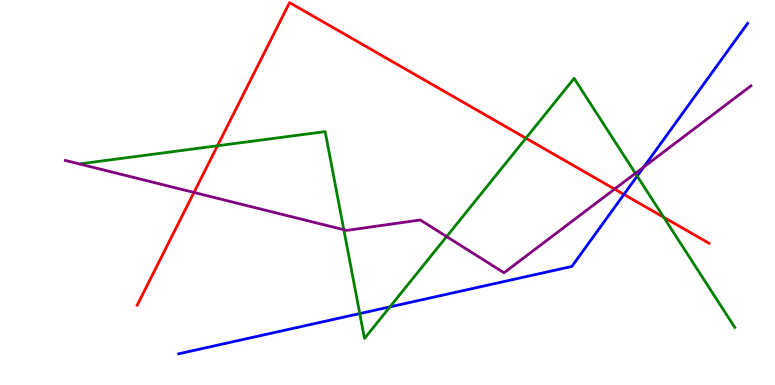[{'lines': ['blue', 'red'], 'intersections': [{'x': 8.05, 'y': 4.95}]}, {'lines': ['green', 'red'], 'intersections': [{'x': 2.81, 'y': 6.21}, {'x': 6.79, 'y': 6.41}, {'x': 8.56, 'y': 4.36}]}, {'lines': ['purple', 'red'], 'intersections': [{'x': 2.5, 'y': 5.0}, {'x': 7.93, 'y': 5.09}]}, {'lines': ['blue', 'green'], 'intersections': [{'x': 4.64, 'y': 1.86}, {'x': 5.03, 'y': 2.03}, {'x': 8.22, 'y': 5.43}]}, {'lines': ['blue', 'purple'], 'intersections': [{'x': 8.31, 'y': 5.66}]}, {'lines': ['green', 'purple'], 'intersections': [{'x': 4.44, 'y': 4.03}, {'x': 5.76, 'y': 3.86}, {'x': 8.2, 'y': 5.5}]}]